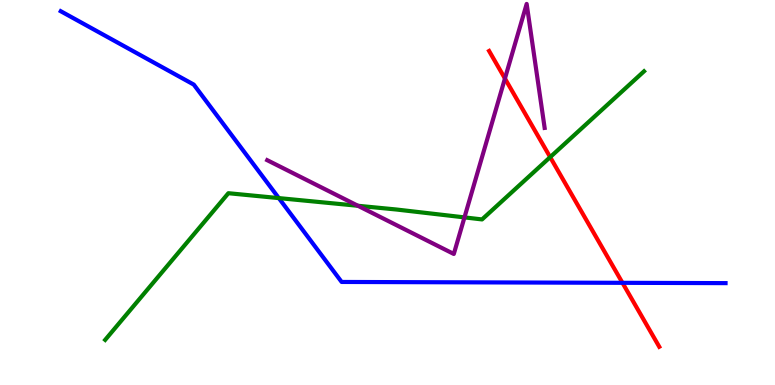[{'lines': ['blue', 'red'], 'intersections': [{'x': 8.03, 'y': 2.65}]}, {'lines': ['green', 'red'], 'intersections': [{'x': 7.1, 'y': 5.92}]}, {'lines': ['purple', 'red'], 'intersections': [{'x': 6.52, 'y': 7.96}]}, {'lines': ['blue', 'green'], 'intersections': [{'x': 3.6, 'y': 4.85}]}, {'lines': ['blue', 'purple'], 'intersections': []}, {'lines': ['green', 'purple'], 'intersections': [{'x': 4.62, 'y': 4.66}, {'x': 5.99, 'y': 4.35}]}]